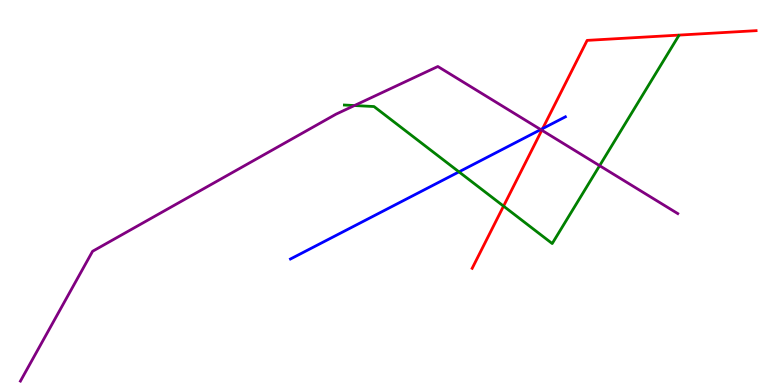[{'lines': ['blue', 'red'], 'intersections': [{'x': 7.0, 'y': 6.66}]}, {'lines': ['green', 'red'], 'intersections': [{'x': 6.5, 'y': 4.65}]}, {'lines': ['purple', 'red'], 'intersections': [{'x': 6.99, 'y': 6.62}]}, {'lines': ['blue', 'green'], 'intersections': [{'x': 5.92, 'y': 5.54}]}, {'lines': ['blue', 'purple'], 'intersections': [{'x': 6.98, 'y': 6.63}]}, {'lines': ['green', 'purple'], 'intersections': [{'x': 4.57, 'y': 7.26}, {'x': 7.74, 'y': 5.7}]}]